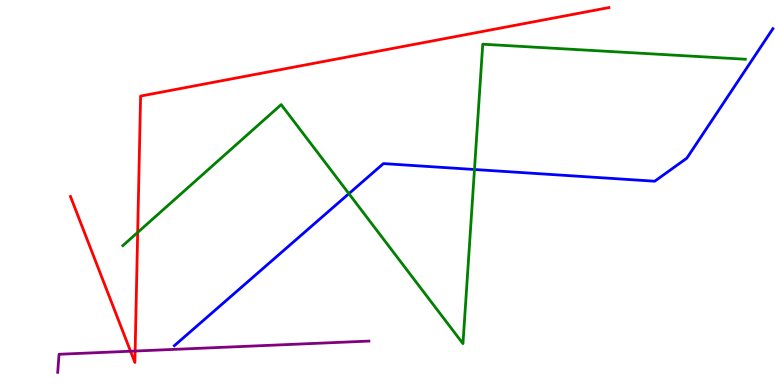[{'lines': ['blue', 'red'], 'intersections': []}, {'lines': ['green', 'red'], 'intersections': [{'x': 1.78, 'y': 3.96}]}, {'lines': ['purple', 'red'], 'intersections': [{'x': 1.68, 'y': 0.877}, {'x': 1.74, 'y': 0.882}]}, {'lines': ['blue', 'green'], 'intersections': [{'x': 4.5, 'y': 4.97}, {'x': 6.12, 'y': 5.6}]}, {'lines': ['blue', 'purple'], 'intersections': []}, {'lines': ['green', 'purple'], 'intersections': []}]